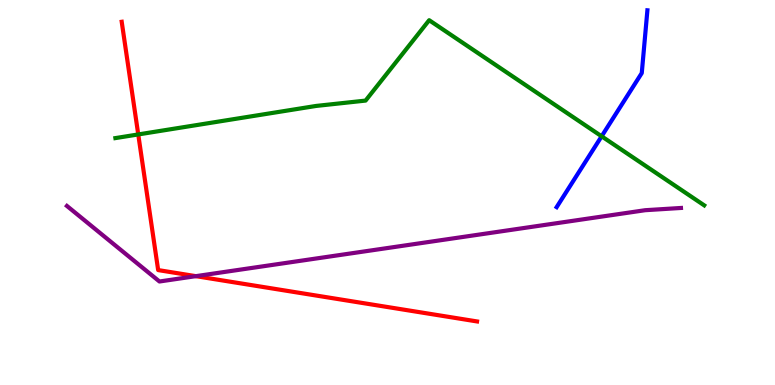[{'lines': ['blue', 'red'], 'intersections': []}, {'lines': ['green', 'red'], 'intersections': [{'x': 1.78, 'y': 6.51}]}, {'lines': ['purple', 'red'], 'intersections': [{'x': 2.53, 'y': 2.83}]}, {'lines': ['blue', 'green'], 'intersections': [{'x': 7.76, 'y': 6.46}]}, {'lines': ['blue', 'purple'], 'intersections': []}, {'lines': ['green', 'purple'], 'intersections': []}]